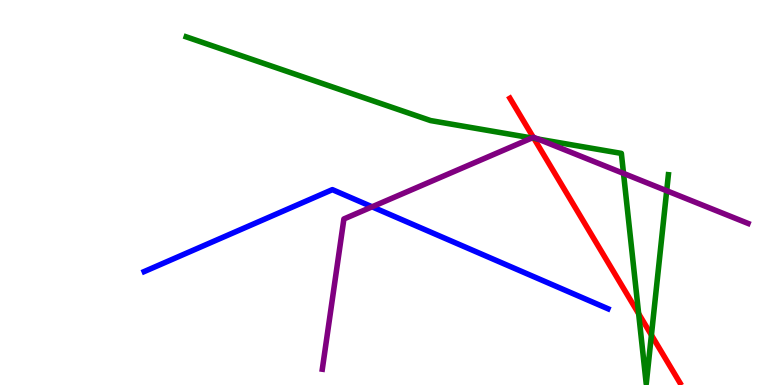[{'lines': ['blue', 'red'], 'intersections': []}, {'lines': ['green', 'red'], 'intersections': [{'x': 6.89, 'y': 6.41}, {'x': 8.24, 'y': 1.85}, {'x': 8.41, 'y': 1.3}]}, {'lines': ['purple', 'red'], 'intersections': [{'x': 6.88, 'y': 6.43}]}, {'lines': ['blue', 'green'], 'intersections': []}, {'lines': ['blue', 'purple'], 'intersections': [{'x': 4.8, 'y': 4.63}]}, {'lines': ['green', 'purple'], 'intersections': [{'x': 6.86, 'y': 6.42}, {'x': 6.94, 'y': 6.39}, {'x': 8.05, 'y': 5.5}, {'x': 8.6, 'y': 5.05}]}]